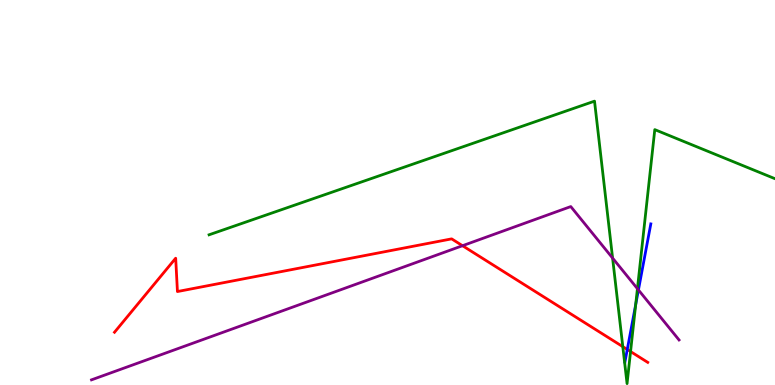[{'lines': ['blue', 'red'], 'intersections': [{'x': 8.09, 'y': 0.923}]}, {'lines': ['green', 'red'], 'intersections': [{'x': 8.04, 'y': 0.996}, {'x': 8.14, 'y': 0.869}]}, {'lines': ['purple', 'red'], 'intersections': [{'x': 5.97, 'y': 3.62}]}, {'lines': ['blue', 'green'], 'intersections': [{'x': 8.2, 'y': 2.09}]}, {'lines': ['blue', 'purple'], 'intersections': [{'x': 8.24, 'y': 2.47}]}, {'lines': ['green', 'purple'], 'intersections': [{'x': 7.9, 'y': 3.3}, {'x': 8.22, 'y': 2.5}]}]